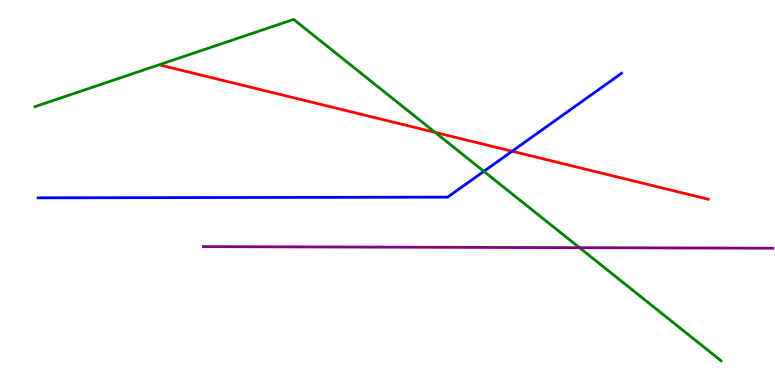[{'lines': ['blue', 'red'], 'intersections': [{'x': 6.61, 'y': 6.07}]}, {'lines': ['green', 'red'], 'intersections': [{'x': 5.61, 'y': 6.56}]}, {'lines': ['purple', 'red'], 'intersections': []}, {'lines': ['blue', 'green'], 'intersections': [{'x': 6.24, 'y': 5.55}]}, {'lines': ['blue', 'purple'], 'intersections': []}, {'lines': ['green', 'purple'], 'intersections': [{'x': 7.48, 'y': 3.57}]}]